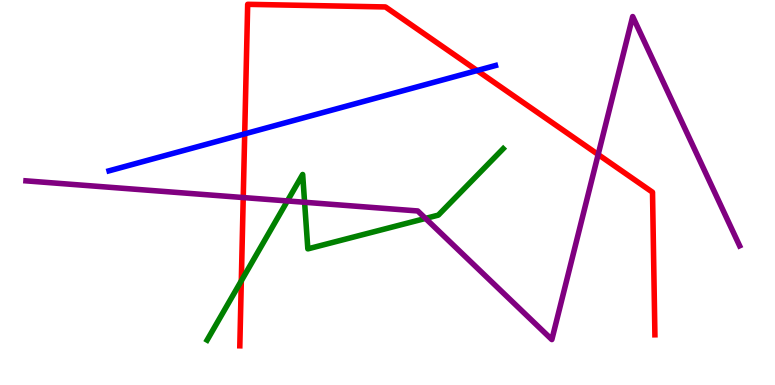[{'lines': ['blue', 'red'], 'intersections': [{'x': 3.16, 'y': 6.52}, {'x': 6.16, 'y': 8.17}]}, {'lines': ['green', 'red'], 'intersections': [{'x': 3.11, 'y': 2.71}]}, {'lines': ['purple', 'red'], 'intersections': [{'x': 3.14, 'y': 4.87}, {'x': 7.72, 'y': 5.99}]}, {'lines': ['blue', 'green'], 'intersections': []}, {'lines': ['blue', 'purple'], 'intersections': []}, {'lines': ['green', 'purple'], 'intersections': [{'x': 3.71, 'y': 4.78}, {'x': 3.93, 'y': 4.75}, {'x': 5.49, 'y': 4.33}]}]